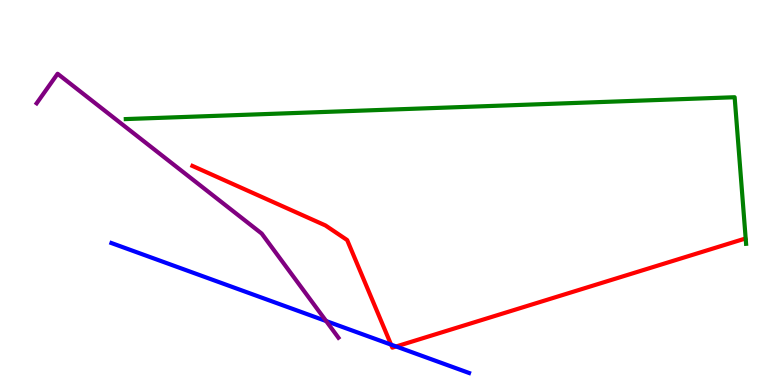[{'lines': ['blue', 'red'], 'intersections': [{'x': 5.05, 'y': 1.05}, {'x': 5.11, 'y': 1.0}]}, {'lines': ['green', 'red'], 'intersections': []}, {'lines': ['purple', 'red'], 'intersections': []}, {'lines': ['blue', 'green'], 'intersections': []}, {'lines': ['blue', 'purple'], 'intersections': [{'x': 4.21, 'y': 1.66}]}, {'lines': ['green', 'purple'], 'intersections': []}]